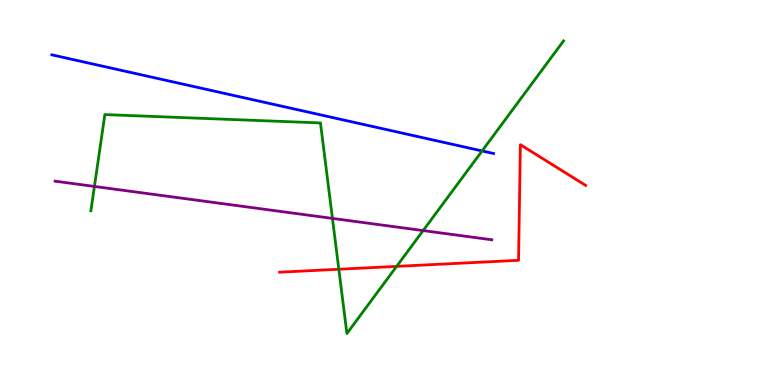[{'lines': ['blue', 'red'], 'intersections': []}, {'lines': ['green', 'red'], 'intersections': [{'x': 4.37, 'y': 3.01}, {'x': 5.12, 'y': 3.08}]}, {'lines': ['purple', 'red'], 'intersections': []}, {'lines': ['blue', 'green'], 'intersections': [{'x': 6.22, 'y': 6.08}]}, {'lines': ['blue', 'purple'], 'intersections': []}, {'lines': ['green', 'purple'], 'intersections': [{'x': 1.22, 'y': 5.16}, {'x': 4.29, 'y': 4.33}, {'x': 5.46, 'y': 4.01}]}]